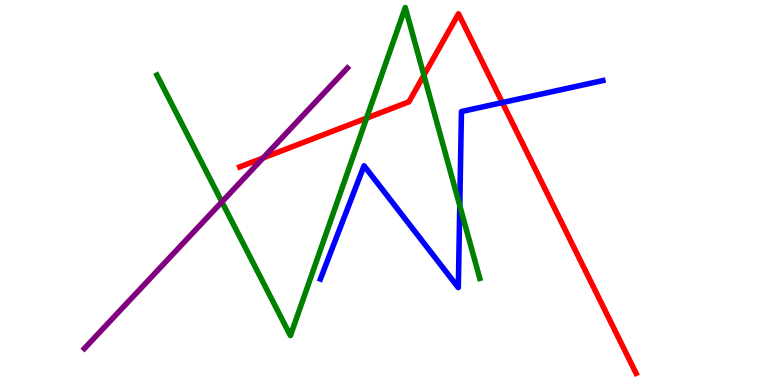[{'lines': ['blue', 'red'], 'intersections': [{'x': 6.48, 'y': 7.34}]}, {'lines': ['green', 'red'], 'intersections': [{'x': 4.73, 'y': 6.93}, {'x': 5.47, 'y': 8.05}]}, {'lines': ['purple', 'red'], 'intersections': [{'x': 3.39, 'y': 5.9}]}, {'lines': ['blue', 'green'], 'intersections': [{'x': 5.93, 'y': 4.66}]}, {'lines': ['blue', 'purple'], 'intersections': []}, {'lines': ['green', 'purple'], 'intersections': [{'x': 2.86, 'y': 4.76}]}]